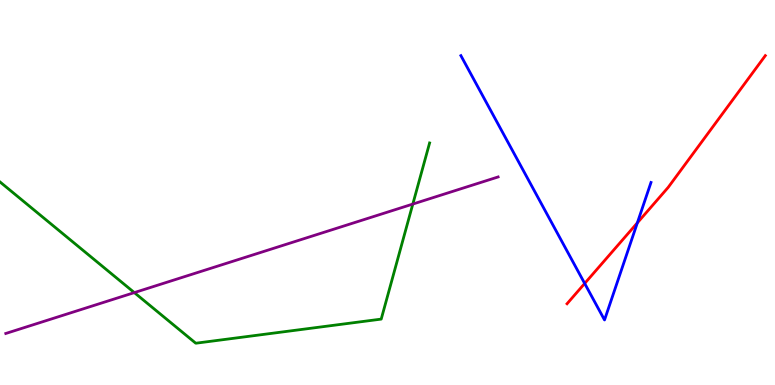[{'lines': ['blue', 'red'], 'intersections': [{'x': 7.54, 'y': 2.64}, {'x': 8.22, 'y': 4.21}]}, {'lines': ['green', 'red'], 'intersections': []}, {'lines': ['purple', 'red'], 'intersections': []}, {'lines': ['blue', 'green'], 'intersections': []}, {'lines': ['blue', 'purple'], 'intersections': []}, {'lines': ['green', 'purple'], 'intersections': [{'x': 1.73, 'y': 2.4}, {'x': 5.33, 'y': 4.7}]}]